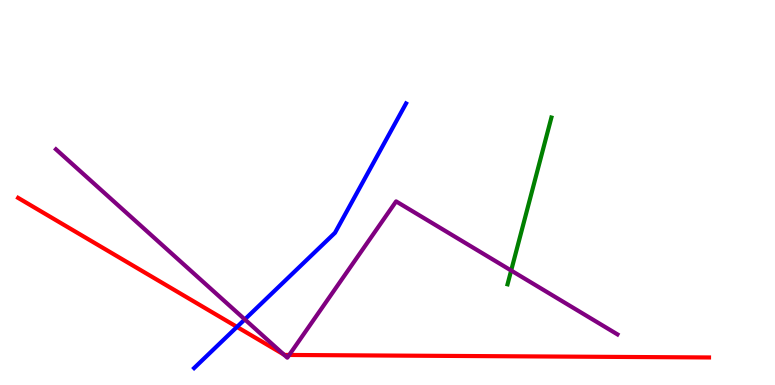[{'lines': ['blue', 'red'], 'intersections': [{'x': 3.06, 'y': 1.51}]}, {'lines': ['green', 'red'], 'intersections': []}, {'lines': ['purple', 'red'], 'intersections': [{'x': 3.66, 'y': 0.794}, {'x': 3.73, 'y': 0.78}]}, {'lines': ['blue', 'green'], 'intersections': []}, {'lines': ['blue', 'purple'], 'intersections': [{'x': 3.16, 'y': 1.7}]}, {'lines': ['green', 'purple'], 'intersections': [{'x': 6.6, 'y': 2.97}]}]